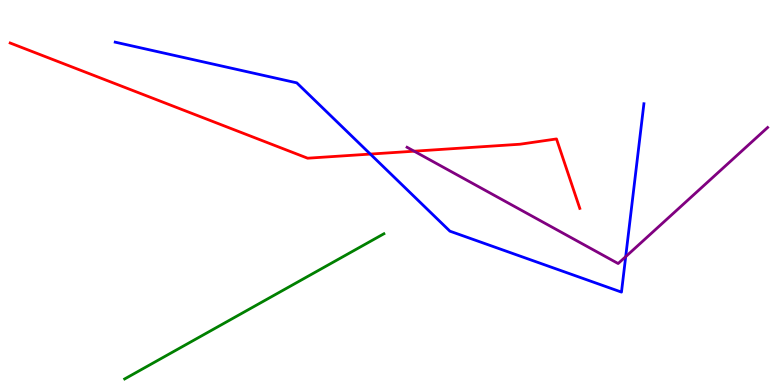[{'lines': ['blue', 'red'], 'intersections': [{'x': 4.78, 'y': 6.0}]}, {'lines': ['green', 'red'], 'intersections': []}, {'lines': ['purple', 'red'], 'intersections': [{'x': 5.34, 'y': 6.07}]}, {'lines': ['blue', 'green'], 'intersections': []}, {'lines': ['blue', 'purple'], 'intersections': [{'x': 8.07, 'y': 3.33}]}, {'lines': ['green', 'purple'], 'intersections': []}]